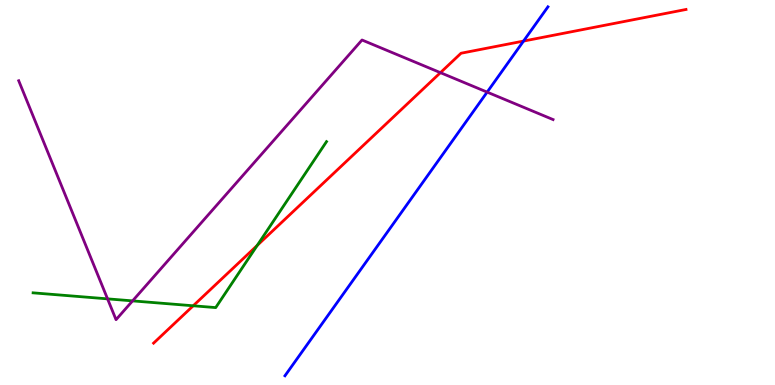[{'lines': ['blue', 'red'], 'intersections': [{'x': 6.76, 'y': 8.93}]}, {'lines': ['green', 'red'], 'intersections': [{'x': 2.49, 'y': 2.06}, {'x': 3.32, 'y': 3.62}]}, {'lines': ['purple', 'red'], 'intersections': [{'x': 5.68, 'y': 8.11}]}, {'lines': ['blue', 'green'], 'intersections': []}, {'lines': ['blue', 'purple'], 'intersections': [{'x': 6.29, 'y': 7.61}]}, {'lines': ['green', 'purple'], 'intersections': [{'x': 1.39, 'y': 2.24}, {'x': 1.71, 'y': 2.18}]}]